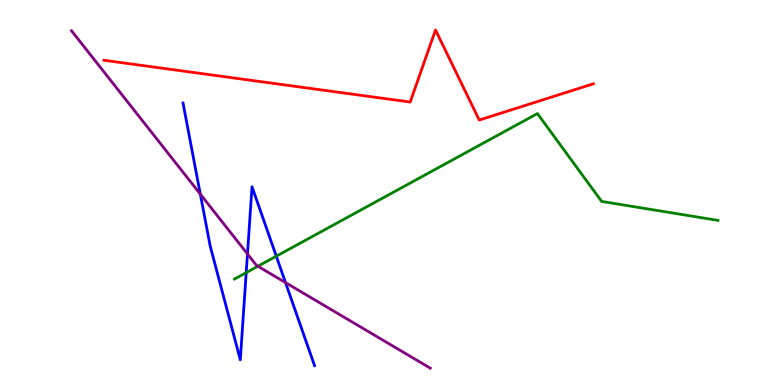[{'lines': ['blue', 'red'], 'intersections': []}, {'lines': ['green', 'red'], 'intersections': []}, {'lines': ['purple', 'red'], 'intersections': []}, {'lines': ['blue', 'green'], 'intersections': [{'x': 3.18, 'y': 2.92}, {'x': 3.57, 'y': 3.35}]}, {'lines': ['blue', 'purple'], 'intersections': [{'x': 2.58, 'y': 4.96}, {'x': 3.19, 'y': 3.4}, {'x': 3.68, 'y': 2.66}]}, {'lines': ['green', 'purple'], 'intersections': [{'x': 3.33, 'y': 3.08}]}]